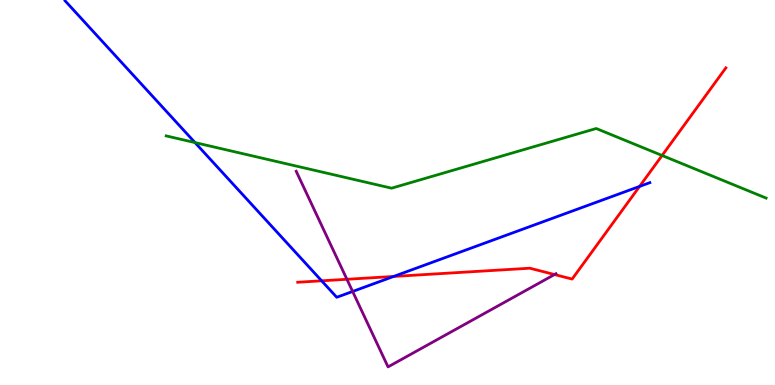[{'lines': ['blue', 'red'], 'intersections': [{'x': 4.15, 'y': 2.71}, {'x': 5.08, 'y': 2.82}, {'x': 8.25, 'y': 5.16}]}, {'lines': ['green', 'red'], 'intersections': [{'x': 8.54, 'y': 5.96}]}, {'lines': ['purple', 'red'], 'intersections': [{'x': 4.48, 'y': 2.75}, {'x': 7.15, 'y': 2.87}]}, {'lines': ['blue', 'green'], 'intersections': [{'x': 2.52, 'y': 6.3}]}, {'lines': ['blue', 'purple'], 'intersections': [{'x': 4.55, 'y': 2.43}]}, {'lines': ['green', 'purple'], 'intersections': []}]